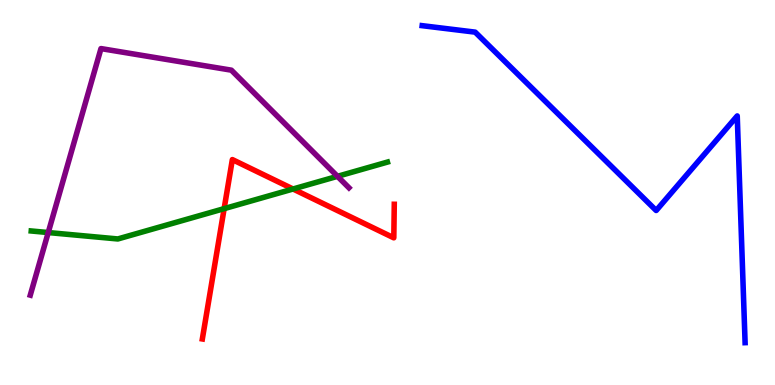[{'lines': ['blue', 'red'], 'intersections': []}, {'lines': ['green', 'red'], 'intersections': [{'x': 2.89, 'y': 4.58}, {'x': 3.78, 'y': 5.09}]}, {'lines': ['purple', 'red'], 'intersections': []}, {'lines': ['blue', 'green'], 'intersections': []}, {'lines': ['blue', 'purple'], 'intersections': []}, {'lines': ['green', 'purple'], 'intersections': [{'x': 0.622, 'y': 3.96}, {'x': 4.35, 'y': 5.42}]}]